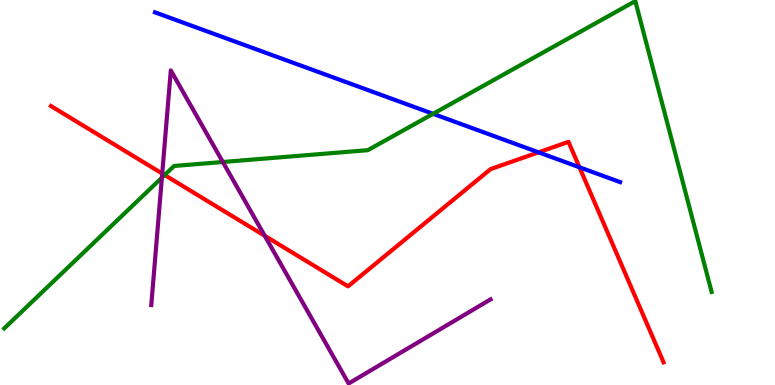[{'lines': ['blue', 'red'], 'intersections': [{'x': 6.95, 'y': 6.04}, {'x': 7.48, 'y': 5.66}]}, {'lines': ['green', 'red'], 'intersections': [{'x': 2.12, 'y': 5.45}]}, {'lines': ['purple', 'red'], 'intersections': [{'x': 2.09, 'y': 5.49}, {'x': 3.42, 'y': 3.88}]}, {'lines': ['blue', 'green'], 'intersections': [{'x': 5.59, 'y': 7.04}]}, {'lines': ['blue', 'purple'], 'intersections': []}, {'lines': ['green', 'purple'], 'intersections': [{'x': 2.09, 'y': 5.39}, {'x': 2.88, 'y': 5.79}]}]